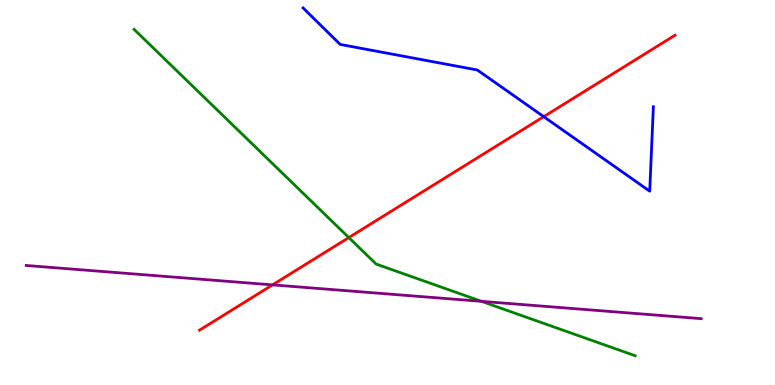[{'lines': ['blue', 'red'], 'intersections': [{'x': 7.02, 'y': 6.97}]}, {'lines': ['green', 'red'], 'intersections': [{'x': 4.5, 'y': 3.83}]}, {'lines': ['purple', 'red'], 'intersections': [{'x': 3.52, 'y': 2.6}]}, {'lines': ['blue', 'green'], 'intersections': []}, {'lines': ['blue', 'purple'], 'intersections': []}, {'lines': ['green', 'purple'], 'intersections': [{'x': 6.21, 'y': 2.17}]}]